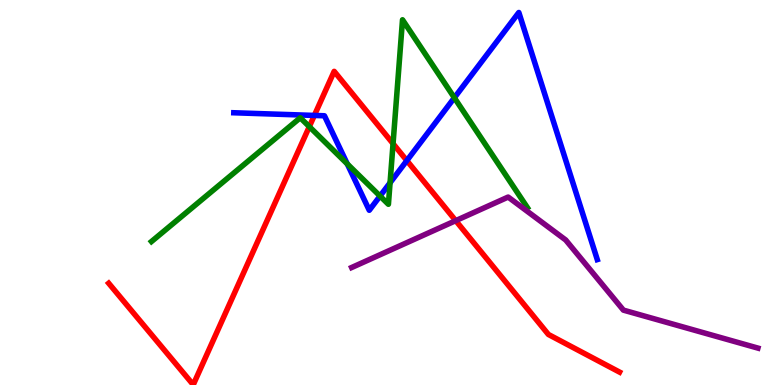[{'lines': ['blue', 'red'], 'intersections': [{'x': 4.06, 'y': 7.0}, {'x': 5.25, 'y': 5.83}]}, {'lines': ['green', 'red'], 'intersections': [{'x': 3.99, 'y': 6.71}, {'x': 5.07, 'y': 6.27}]}, {'lines': ['purple', 'red'], 'intersections': [{'x': 5.88, 'y': 4.27}]}, {'lines': ['blue', 'green'], 'intersections': [{'x': 4.48, 'y': 5.74}, {'x': 4.9, 'y': 4.91}, {'x': 5.03, 'y': 5.25}, {'x': 5.86, 'y': 7.46}]}, {'lines': ['blue', 'purple'], 'intersections': []}, {'lines': ['green', 'purple'], 'intersections': []}]